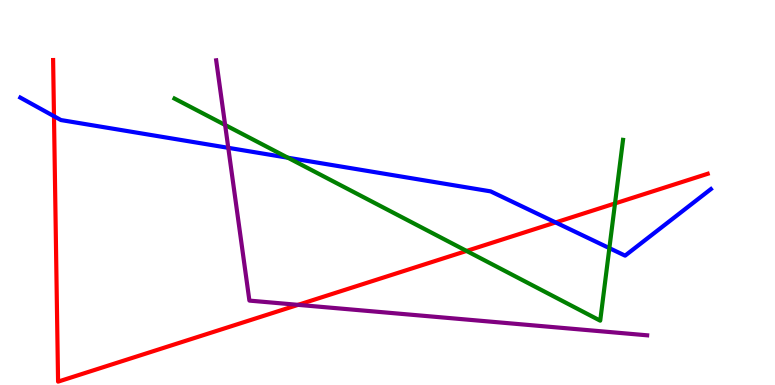[{'lines': ['blue', 'red'], 'intersections': [{'x': 0.697, 'y': 6.98}, {'x': 7.17, 'y': 4.22}]}, {'lines': ['green', 'red'], 'intersections': [{'x': 6.02, 'y': 3.48}, {'x': 7.94, 'y': 4.72}]}, {'lines': ['purple', 'red'], 'intersections': [{'x': 3.85, 'y': 2.08}]}, {'lines': ['blue', 'green'], 'intersections': [{'x': 3.71, 'y': 5.9}, {'x': 7.86, 'y': 3.56}]}, {'lines': ['blue', 'purple'], 'intersections': [{'x': 2.95, 'y': 6.16}]}, {'lines': ['green', 'purple'], 'intersections': [{'x': 2.9, 'y': 6.75}]}]